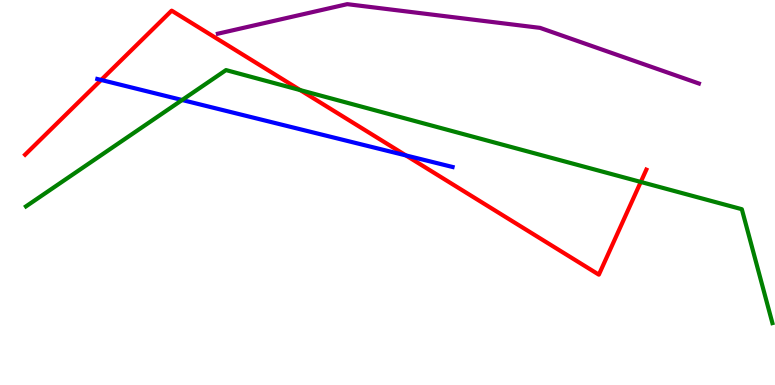[{'lines': ['blue', 'red'], 'intersections': [{'x': 1.31, 'y': 7.92}, {'x': 5.24, 'y': 5.96}]}, {'lines': ['green', 'red'], 'intersections': [{'x': 3.87, 'y': 7.66}, {'x': 8.27, 'y': 5.27}]}, {'lines': ['purple', 'red'], 'intersections': []}, {'lines': ['blue', 'green'], 'intersections': [{'x': 2.35, 'y': 7.4}]}, {'lines': ['blue', 'purple'], 'intersections': []}, {'lines': ['green', 'purple'], 'intersections': []}]